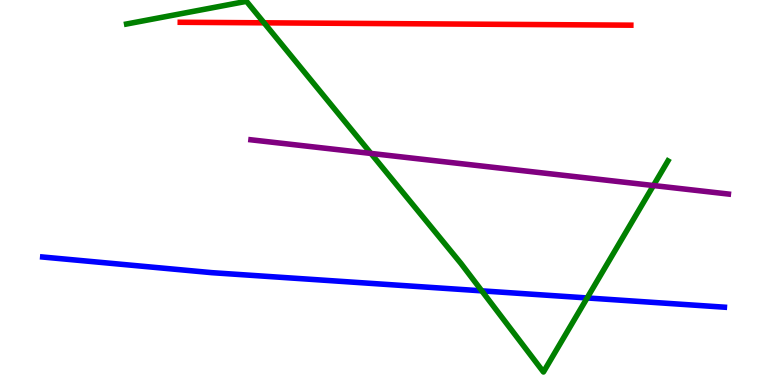[{'lines': ['blue', 'red'], 'intersections': []}, {'lines': ['green', 'red'], 'intersections': [{'x': 3.41, 'y': 9.41}]}, {'lines': ['purple', 'red'], 'intersections': []}, {'lines': ['blue', 'green'], 'intersections': [{'x': 6.22, 'y': 2.45}, {'x': 7.58, 'y': 2.26}]}, {'lines': ['blue', 'purple'], 'intersections': []}, {'lines': ['green', 'purple'], 'intersections': [{'x': 4.79, 'y': 6.01}, {'x': 8.43, 'y': 5.18}]}]